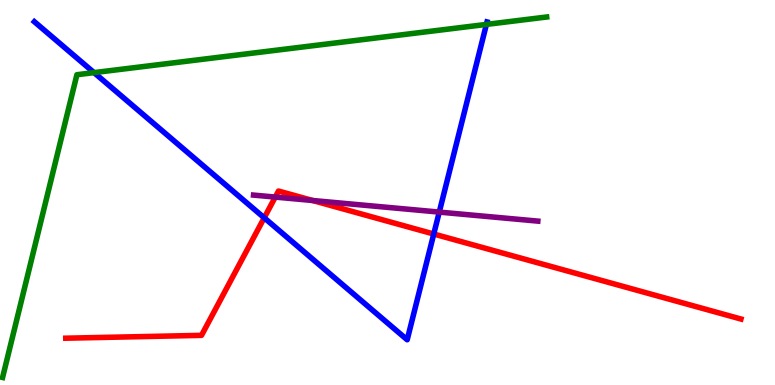[{'lines': ['blue', 'red'], 'intersections': [{'x': 3.41, 'y': 4.34}, {'x': 5.6, 'y': 3.92}]}, {'lines': ['green', 'red'], 'intersections': []}, {'lines': ['purple', 'red'], 'intersections': [{'x': 3.55, 'y': 4.88}, {'x': 4.03, 'y': 4.79}]}, {'lines': ['blue', 'green'], 'intersections': [{'x': 1.21, 'y': 8.11}, {'x': 6.28, 'y': 9.37}]}, {'lines': ['blue', 'purple'], 'intersections': [{'x': 5.67, 'y': 4.49}]}, {'lines': ['green', 'purple'], 'intersections': []}]